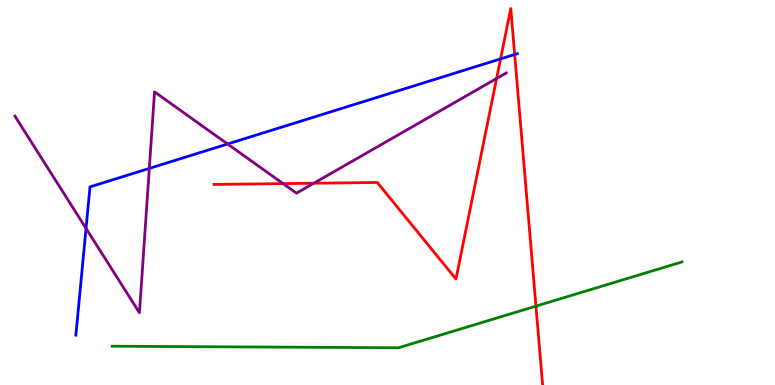[{'lines': ['blue', 'red'], 'intersections': [{'x': 6.46, 'y': 8.47}, {'x': 6.64, 'y': 8.58}]}, {'lines': ['green', 'red'], 'intersections': [{'x': 6.92, 'y': 2.05}]}, {'lines': ['purple', 'red'], 'intersections': [{'x': 3.65, 'y': 5.23}, {'x': 4.05, 'y': 5.24}, {'x': 6.41, 'y': 7.96}]}, {'lines': ['blue', 'green'], 'intersections': []}, {'lines': ['blue', 'purple'], 'intersections': [{'x': 1.11, 'y': 4.07}, {'x': 1.93, 'y': 5.63}, {'x': 2.94, 'y': 6.26}]}, {'lines': ['green', 'purple'], 'intersections': []}]